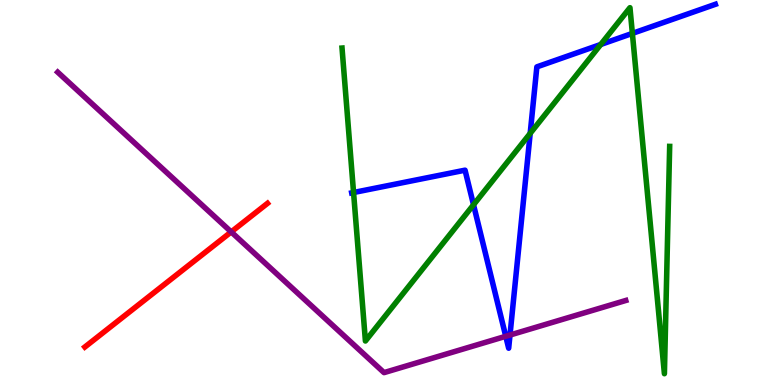[{'lines': ['blue', 'red'], 'intersections': []}, {'lines': ['green', 'red'], 'intersections': []}, {'lines': ['purple', 'red'], 'intersections': [{'x': 2.98, 'y': 3.98}]}, {'lines': ['blue', 'green'], 'intersections': [{'x': 4.56, 'y': 5.0}, {'x': 6.11, 'y': 4.68}, {'x': 6.84, 'y': 6.54}, {'x': 7.75, 'y': 8.84}, {'x': 8.16, 'y': 9.13}]}, {'lines': ['blue', 'purple'], 'intersections': [{'x': 6.53, 'y': 1.27}, {'x': 6.58, 'y': 1.3}]}, {'lines': ['green', 'purple'], 'intersections': []}]